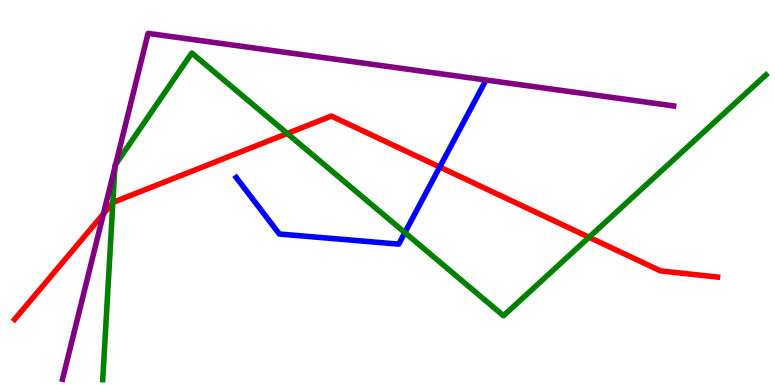[{'lines': ['blue', 'red'], 'intersections': [{'x': 5.67, 'y': 5.66}]}, {'lines': ['green', 'red'], 'intersections': [{'x': 1.46, 'y': 4.74}, {'x': 3.71, 'y': 6.53}, {'x': 7.6, 'y': 3.84}]}, {'lines': ['purple', 'red'], 'intersections': [{'x': 1.33, 'y': 4.44}]}, {'lines': ['blue', 'green'], 'intersections': [{'x': 5.22, 'y': 3.96}]}, {'lines': ['blue', 'purple'], 'intersections': []}, {'lines': ['green', 'purple'], 'intersections': [{'x': 1.48, 'y': 5.64}, {'x': 1.49, 'y': 5.73}]}]